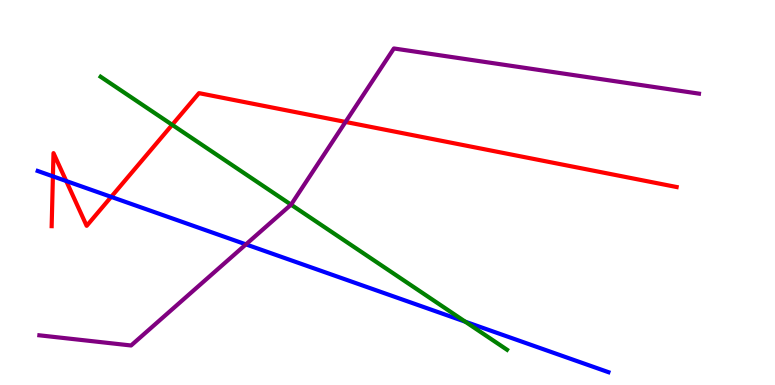[{'lines': ['blue', 'red'], 'intersections': [{'x': 0.683, 'y': 5.42}, {'x': 0.855, 'y': 5.3}, {'x': 1.43, 'y': 4.89}]}, {'lines': ['green', 'red'], 'intersections': [{'x': 2.22, 'y': 6.76}]}, {'lines': ['purple', 'red'], 'intersections': [{'x': 4.46, 'y': 6.83}]}, {'lines': ['blue', 'green'], 'intersections': [{'x': 6.0, 'y': 1.64}]}, {'lines': ['blue', 'purple'], 'intersections': [{'x': 3.17, 'y': 3.65}]}, {'lines': ['green', 'purple'], 'intersections': [{'x': 3.76, 'y': 4.68}]}]